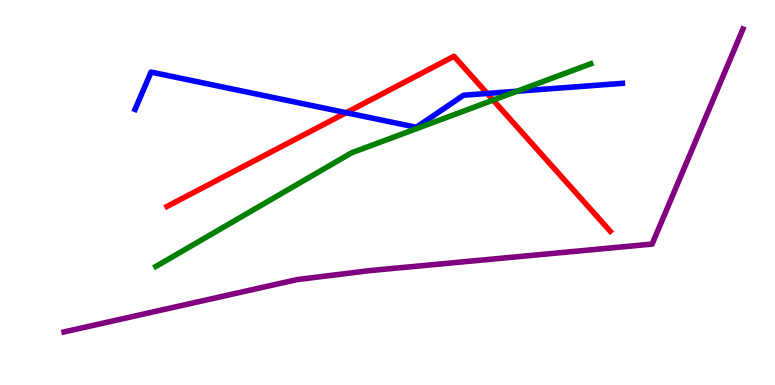[{'lines': ['blue', 'red'], 'intersections': [{'x': 4.47, 'y': 7.07}, {'x': 6.29, 'y': 7.57}]}, {'lines': ['green', 'red'], 'intersections': [{'x': 6.36, 'y': 7.4}]}, {'lines': ['purple', 'red'], 'intersections': []}, {'lines': ['blue', 'green'], 'intersections': [{'x': 6.67, 'y': 7.63}]}, {'lines': ['blue', 'purple'], 'intersections': []}, {'lines': ['green', 'purple'], 'intersections': []}]